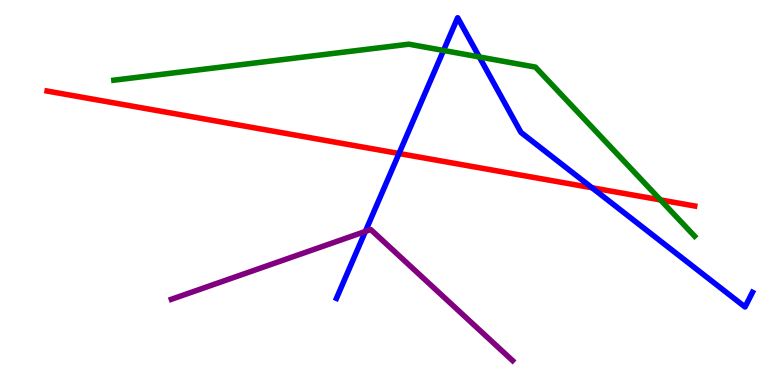[{'lines': ['blue', 'red'], 'intersections': [{'x': 5.15, 'y': 6.01}, {'x': 7.64, 'y': 5.12}]}, {'lines': ['green', 'red'], 'intersections': [{'x': 8.52, 'y': 4.81}]}, {'lines': ['purple', 'red'], 'intersections': []}, {'lines': ['blue', 'green'], 'intersections': [{'x': 5.72, 'y': 8.69}, {'x': 6.18, 'y': 8.52}]}, {'lines': ['blue', 'purple'], 'intersections': [{'x': 4.71, 'y': 3.99}]}, {'lines': ['green', 'purple'], 'intersections': []}]